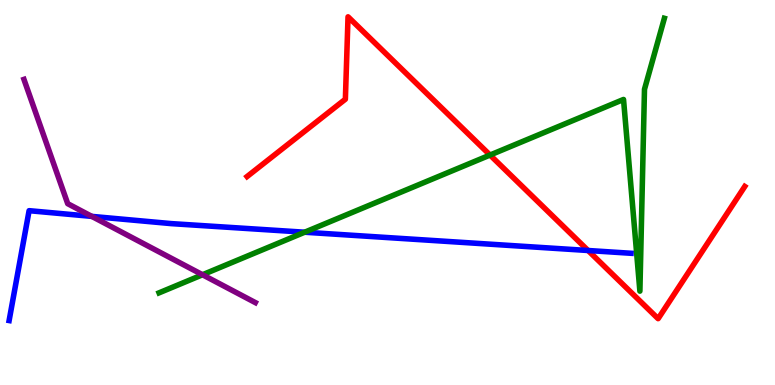[{'lines': ['blue', 'red'], 'intersections': [{'x': 7.59, 'y': 3.49}]}, {'lines': ['green', 'red'], 'intersections': [{'x': 6.32, 'y': 5.97}]}, {'lines': ['purple', 'red'], 'intersections': []}, {'lines': ['blue', 'green'], 'intersections': [{'x': 3.93, 'y': 3.97}]}, {'lines': ['blue', 'purple'], 'intersections': [{'x': 1.18, 'y': 4.38}]}, {'lines': ['green', 'purple'], 'intersections': [{'x': 2.61, 'y': 2.86}]}]